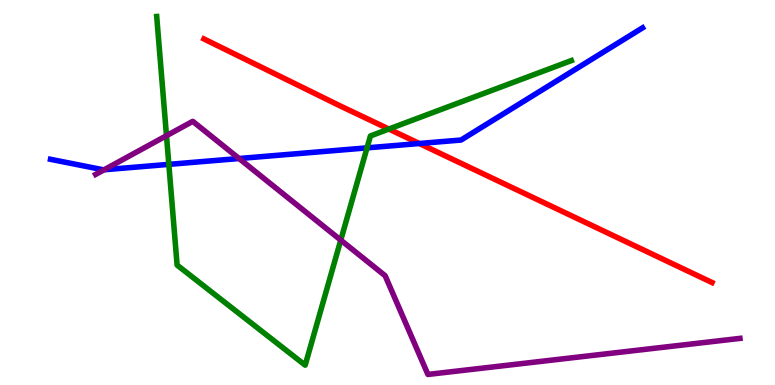[{'lines': ['blue', 'red'], 'intersections': [{'x': 5.41, 'y': 6.27}]}, {'lines': ['green', 'red'], 'intersections': [{'x': 5.02, 'y': 6.65}]}, {'lines': ['purple', 'red'], 'intersections': []}, {'lines': ['blue', 'green'], 'intersections': [{'x': 2.18, 'y': 5.73}, {'x': 4.74, 'y': 6.16}]}, {'lines': ['blue', 'purple'], 'intersections': [{'x': 1.34, 'y': 5.59}, {'x': 3.08, 'y': 5.88}]}, {'lines': ['green', 'purple'], 'intersections': [{'x': 2.15, 'y': 6.48}, {'x': 4.4, 'y': 3.76}]}]